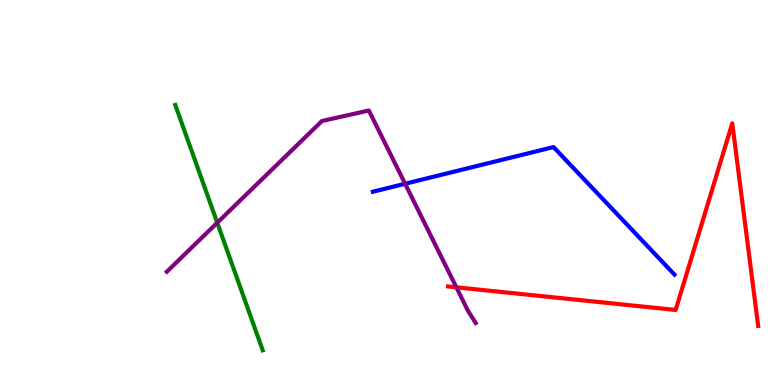[{'lines': ['blue', 'red'], 'intersections': []}, {'lines': ['green', 'red'], 'intersections': []}, {'lines': ['purple', 'red'], 'intersections': [{'x': 5.89, 'y': 2.54}]}, {'lines': ['blue', 'green'], 'intersections': []}, {'lines': ['blue', 'purple'], 'intersections': [{'x': 5.23, 'y': 5.23}]}, {'lines': ['green', 'purple'], 'intersections': [{'x': 2.8, 'y': 4.21}]}]